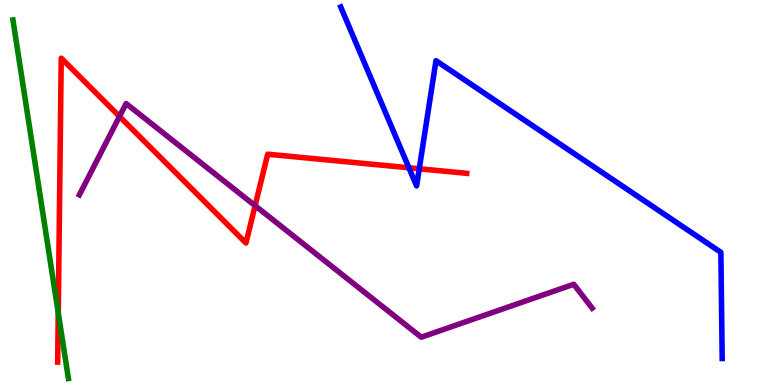[{'lines': ['blue', 'red'], 'intersections': [{'x': 5.28, 'y': 5.64}, {'x': 5.41, 'y': 5.62}]}, {'lines': ['green', 'red'], 'intersections': [{'x': 0.752, 'y': 1.87}]}, {'lines': ['purple', 'red'], 'intersections': [{'x': 1.54, 'y': 6.98}, {'x': 3.29, 'y': 4.66}]}, {'lines': ['blue', 'green'], 'intersections': []}, {'lines': ['blue', 'purple'], 'intersections': []}, {'lines': ['green', 'purple'], 'intersections': []}]